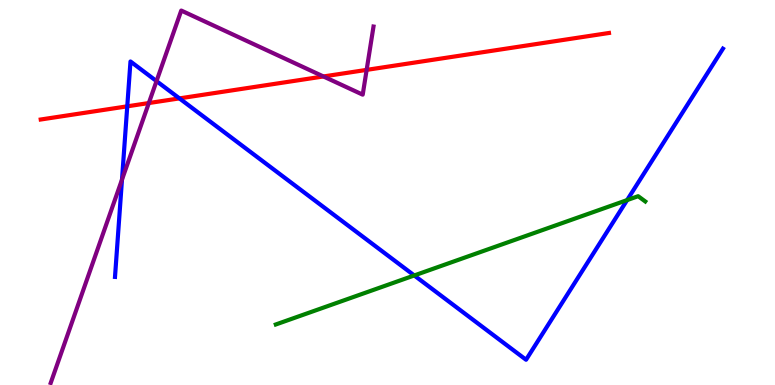[{'lines': ['blue', 'red'], 'intersections': [{'x': 1.64, 'y': 7.24}, {'x': 2.32, 'y': 7.44}]}, {'lines': ['green', 'red'], 'intersections': []}, {'lines': ['purple', 'red'], 'intersections': [{'x': 1.92, 'y': 7.32}, {'x': 4.17, 'y': 8.01}, {'x': 4.73, 'y': 8.18}]}, {'lines': ['blue', 'green'], 'intersections': [{'x': 5.35, 'y': 2.85}, {'x': 8.09, 'y': 4.8}]}, {'lines': ['blue', 'purple'], 'intersections': [{'x': 1.57, 'y': 5.33}, {'x': 2.02, 'y': 7.89}]}, {'lines': ['green', 'purple'], 'intersections': []}]